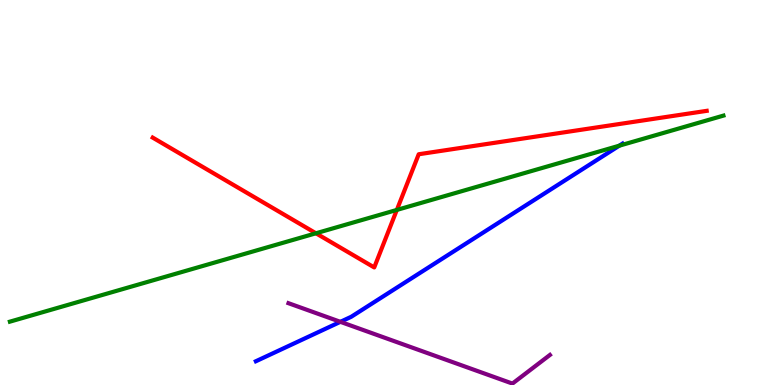[{'lines': ['blue', 'red'], 'intersections': []}, {'lines': ['green', 'red'], 'intersections': [{'x': 4.08, 'y': 3.94}, {'x': 5.12, 'y': 4.55}]}, {'lines': ['purple', 'red'], 'intersections': []}, {'lines': ['blue', 'green'], 'intersections': [{'x': 7.99, 'y': 6.22}]}, {'lines': ['blue', 'purple'], 'intersections': [{'x': 4.39, 'y': 1.64}]}, {'lines': ['green', 'purple'], 'intersections': []}]